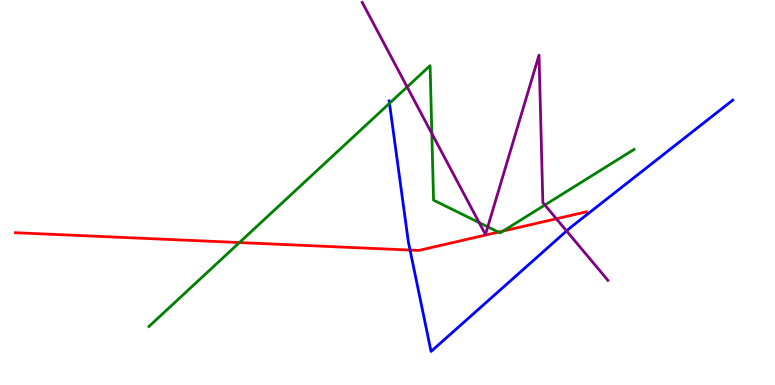[{'lines': ['blue', 'red'], 'intersections': [{'x': 5.29, 'y': 3.5}]}, {'lines': ['green', 'red'], 'intersections': [{'x': 3.09, 'y': 3.7}, {'x': 6.43, 'y': 3.97}, {'x': 6.49, 'y': 4.0}]}, {'lines': ['purple', 'red'], 'intersections': [{'x': 7.18, 'y': 4.32}]}, {'lines': ['blue', 'green'], 'intersections': [{'x': 5.03, 'y': 7.32}]}, {'lines': ['blue', 'purple'], 'intersections': [{'x': 7.31, 'y': 4.0}]}, {'lines': ['green', 'purple'], 'intersections': [{'x': 5.25, 'y': 7.74}, {'x': 5.57, 'y': 6.53}, {'x': 6.18, 'y': 4.22}, {'x': 6.29, 'y': 4.11}, {'x': 7.03, 'y': 4.68}]}]